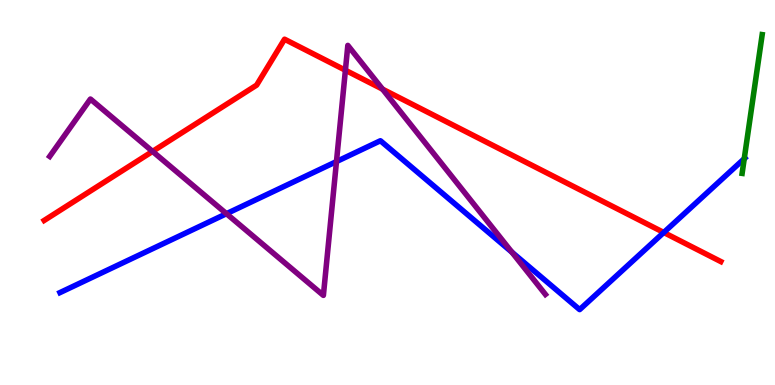[{'lines': ['blue', 'red'], 'intersections': [{'x': 8.56, 'y': 3.96}]}, {'lines': ['green', 'red'], 'intersections': []}, {'lines': ['purple', 'red'], 'intersections': [{'x': 1.97, 'y': 6.07}, {'x': 4.46, 'y': 8.18}, {'x': 4.94, 'y': 7.68}]}, {'lines': ['blue', 'green'], 'intersections': [{'x': 9.6, 'y': 5.88}]}, {'lines': ['blue', 'purple'], 'intersections': [{'x': 2.92, 'y': 4.45}, {'x': 4.34, 'y': 5.8}, {'x': 6.61, 'y': 3.45}]}, {'lines': ['green', 'purple'], 'intersections': []}]